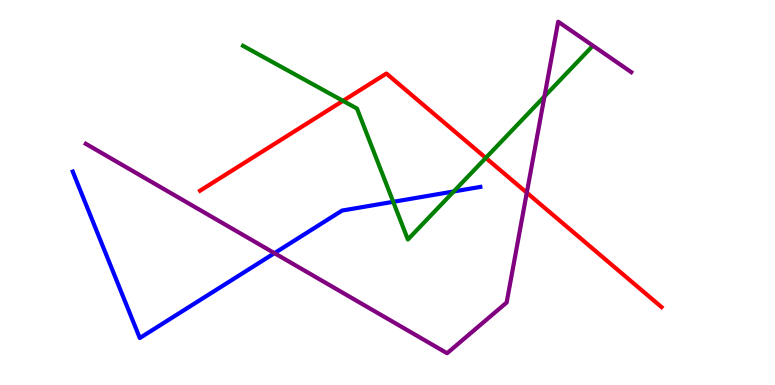[{'lines': ['blue', 'red'], 'intersections': []}, {'lines': ['green', 'red'], 'intersections': [{'x': 4.43, 'y': 7.38}, {'x': 6.27, 'y': 5.9}]}, {'lines': ['purple', 'red'], 'intersections': [{'x': 6.8, 'y': 4.99}]}, {'lines': ['blue', 'green'], 'intersections': [{'x': 5.07, 'y': 4.76}, {'x': 5.85, 'y': 5.03}]}, {'lines': ['blue', 'purple'], 'intersections': [{'x': 3.54, 'y': 3.42}]}, {'lines': ['green', 'purple'], 'intersections': [{'x': 7.03, 'y': 7.5}]}]